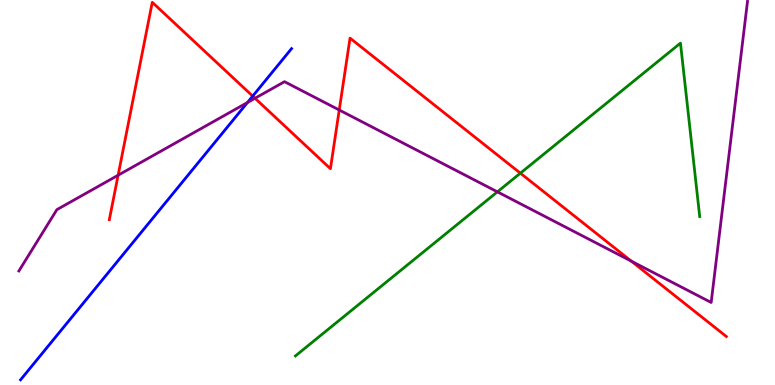[{'lines': ['blue', 'red'], 'intersections': [{'x': 3.26, 'y': 7.5}]}, {'lines': ['green', 'red'], 'intersections': [{'x': 6.71, 'y': 5.5}]}, {'lines': ['purple', 'red'], 'intersections': [{'x': 1.52, 'y': 5.45}, {'x': 3.29, 'y': 7.45}, {'x': 4.38, 'y': 7.14}, {'x': 8.15, 'y': 3.22}]}, {'lines': ['blue', 'green'], 'intersections': []}, {'lines': ['blue', 'purple'], 'intersections': [{'x': 3.19, 'y': 7.34}]}, {'lines': ['green', 'purple'], 'intersections': [{'x': 6.42, 'y': 5.02}]}]